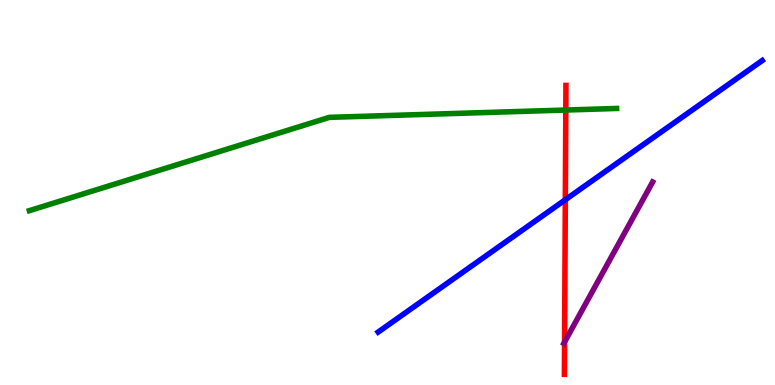[{'lines': ['blue', 'red'], 'intersections': [{'x': 7.29, 'y': 4.81}]}, {'lines': ['green', 'red'], 'intersections': [{'x': 7.3, 'y': 7.14}]}, {'lines': ['purple', 'red'], 'intersections': [{'x': 7.28, 'y': 1.12}]}, {'lines': ['blue', 'green'], 'intersections': []}, {'lines': ['blue', 'purple'], 'intersections': []}, {'lines': ['green', 'purple'], 'intersections': []}]